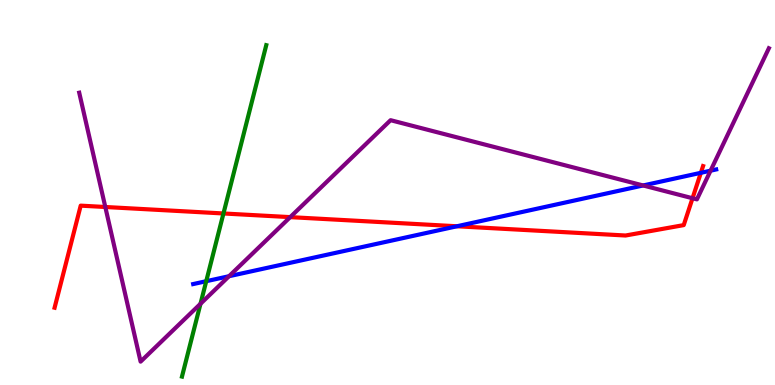[{'lines': ['blue', 'red'], 'intersections': [{'x': 5.9, 'y': 4.12}, {'x': 9.04, 'y': 5.51}]}, {'lines': ['green', 'red'], 'intersections': [{'x': 2.88, 'y': 4.46}]}, {'lines': ['purple', 'red'], 'intersections': [{'x': 1.36, 'y': 4.62}, {'x': 3.74, 'y': 4.36}, {'x': 8.94, 'y': 4.85}]}, {'lines': ['blue', 'green'], 'intersections': [{'x': 2.66, 'y': 2.7}]}, {'lines': ['blue', 'purple'], 'intersections': [{'x': 2.96, 'y': 2.83}, {'x': 8.3, 'y': 5.18}, {'x': 9.17, 'y': 5.57}]}, {'lines': ['green', 'purple'], 'intersections': [{'x': 2.59, 'y': 2.11}]}]